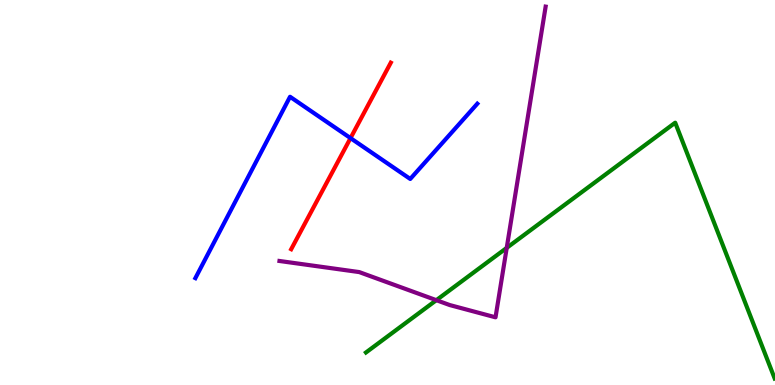[{'lines': ['blue', 'red'], 'intersections': [{'x': 4.52, 'y': 6.41}]}, {'lines': ['green', 'red'], 'intersections': []}, {'lines': ['purple', 'red'], 'intersections': []}, {'lines': ['blue', 'green'], 'intersections': []}, {'lines': ['blue', 'purple'], 'intersections': []}, {'lines': ['green', 'purple'], 'intersections': [{'x': 5.63, 'y': 2.2}, {'x': 6.54, 'y': 3.56}]}]